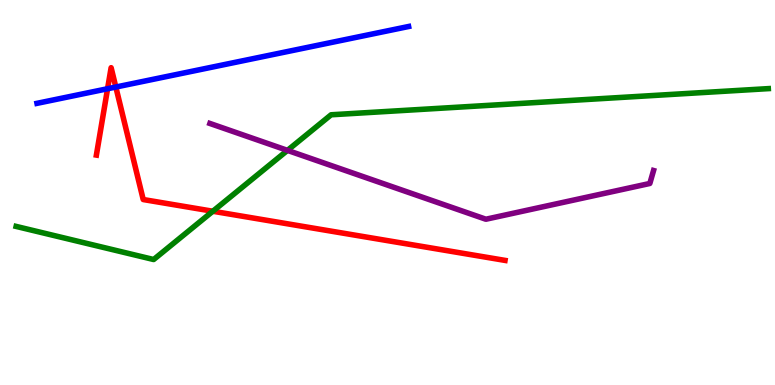[{'lines': ['blue', 'red'], 'intersections': [{'x': 1.39, 'y': 7.69}, {'x': 1.49, 'y': 7.74}]}, {'lines': ['green', 'red'], 'intersections': [{'x': 2.75, 'y': 4.51}]}, {'lines': ['purple', 'red'], 'intersections': []}, {'lines': ['blue', 'green'], 'intersections': []}, {'lines': ['blue', 'purple'], 'intersections': []}, {'lines': ['green', 'purple'], 'intersections': [{'x': 3.71, 'y': 6.09}]}]